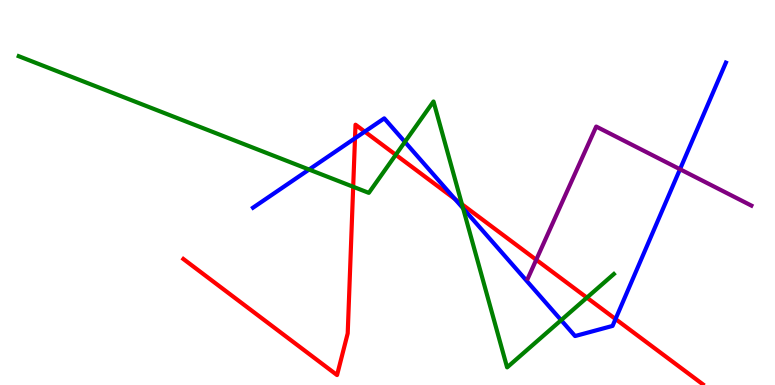[{'lines': ['blue', 'red'], 'intersections': [{'x': 4.58, 'y': 6.41}, {'x': 4.71, 'y': 6.58}, {'x': 5.87, 'y': 4.83}, {'x': 7.94, 'y': 1.71}]}, {'lines': ['green', 'red'], 'intersections': [{'x': 4.56, 'y': 5.15}, {'x': 5.11, 'y': 5.98}, {'x': 5.96, 'y': 4.69}, {'x': 7.57, 'y': 2.27}]}, {'lines': ['purple', 'red'], 'intersections': [{'x': 6.92, 'y': 3.25}]}, {'lines': ['blue', 'green'], 'intersections': [{'x': 3.99, 'y': 5.6}, {'x': 5.22, 'y': 6.31}, {'x': 5.98, 'y': 4.59}, {'x': 7.24, 'y': 1.68}]}, {'lines': ['blue', 'purple'], 'intersections': [{'x': 8.77, 'y': 5.6}]}, {'lines': ['green', 'purple'], 'intersections': []}]